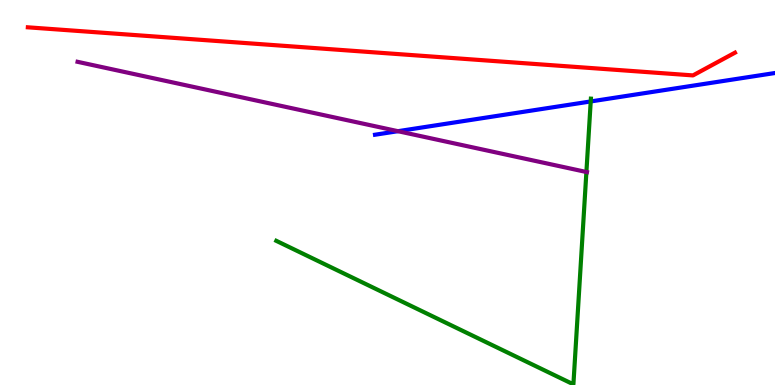[{'lines': ['blue', 'red'], 'intersections': []}, {'lines': ['green', 'red'], 'intersections': []}, {'lines': ['purple', 'red'], 'intersections': []}, {'lines': ['blue', 'green'], 'intersections': [{'x': 7.62, 'y': 7.37}]}, {'lines': ['blue', 'purple'], 'intersections': [{'x': 5.13, 'y': 6.59}]}, {'lines': ['green', 'purple'], 'intersections': [{'x': 7.57, 'y': 5.53}]}]